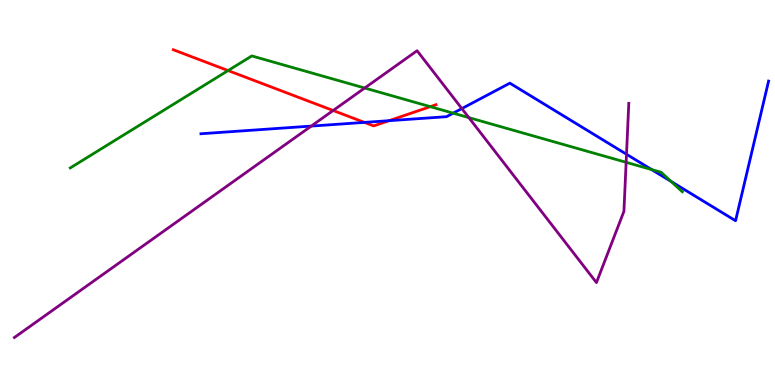[{'lines': ['blue', 'red'], 'intersections': [{'x': 4.7, 'y': 6.82}, {'x': 5.02, 'y': 6.87}]}, {'lines': ['green', 'red'], 'intersections': [{'x': 2.94, 'y': 8.17}, {'x': 5.55, 'y': 7.23}]}, {'lines': ['purple', 'red'], 'intersections': [{'x': 4.3, 'y': 7.13}]}, {'lines': ['blue', 'green'], 'intersections': [{'x': 5.85, 'y': 7.06}, {'x': 8.41, 'y': 5.6}, {'x': 8.66, 'y': 5.29}]}, {'lines': ['blue', 'purple'], 'intersections': [{'x': 4.02, 'y': 6.73}, {'x': 5.96, 'y': 7.18}, {'x': 8.08, 'y': 5.99}]}, {'lines': ['green', 'purple'], 'intersections': [{'x': 4.71, 'y': 7.71}, {'x': 6.05, 'y': 6.95}, {'x': 8.08, 'y': 5.78}]}]